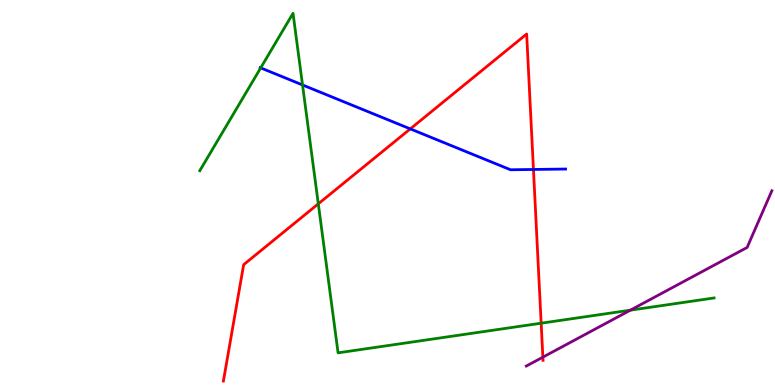[{'lines': ['blue', 'red'], 'intersections': [{'x': 5.29, 'y': 6.65}, {'x': 6.88, 'y': 5.6}]}, {'lines': ['green', 'red'], 'intersections': [{'x': 4.11, 'y': 4.71}, {'x': 6.98, 'y': 1.61}]}, {'lines': ['purple', 'red'], 'intersections': [{'x': 7.0, 'y': 0.723}]}, {'lines': ['blue', 'green'], 'intersections': [{'x': 3.36, 'y': 8.24}, {'x': 3.9, 'y': 7.79}]}, {'lines': ['blue', 'purple'], 'intersections': []}, {'lines': ['green', 'purple'], 'intersections': [{'x': 8.13, 'y': 1.94}]}]